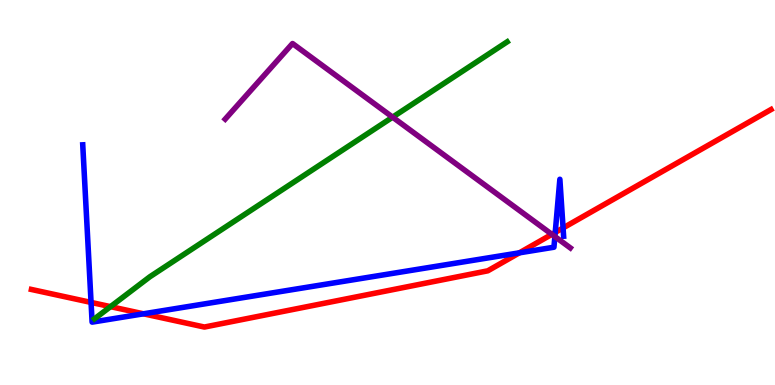[{'lines': ['blue', 'red'], 'intersections': [{'x': 1.18, 'y': 2.14}, {'x': 1.85, 'y': 1.85}, {'x': 6.7, 'y': 3.43}, {'x': 7.16, 'y': 3.96}, {'x': 7.27, 'y': 4.08}]}, {'lines': ['green', 'red'], 'intersections': [{'x': 1.43, 'y': 2.04}]}, {'lines': ['purple', 'red'], 'intersections': [{'x': 7.12, 'y': 3.91}]}, {'lines': ['blue', 'green'], 'intersections': []}, {'lines': ['blue', 'purple'], 'intersections': [{'x': 7.16, 'y': 3.86}]}, {'lines': ['green', 'purple'], 'intersections': [{'x': 5.07, 'y': 6.96}]}]